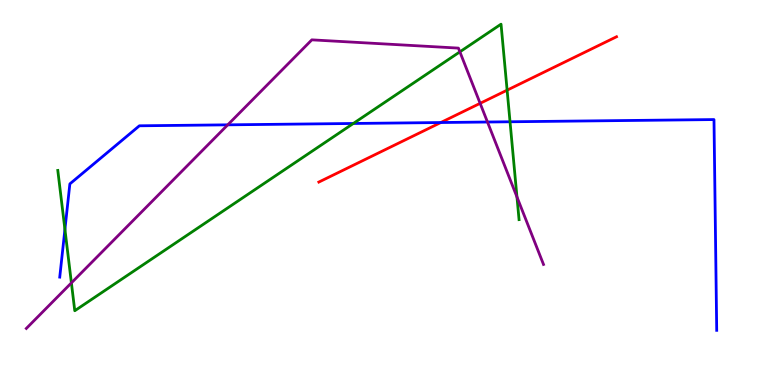[{'lines': ['blue', 'red'], 'intersections': [{'x': 5.69, 'y': 6.82}]}, {'lines': ['green', 'red'], 'intersections': [{'x': 6.54, 'y': 7.66}]}, {'lines': ['purple', 'red'], 'intersections': [{'x': 6.2, 'y': 7.32}]}, {'lines': ['blue', 'green'], 'intersections': [{'x': 0.838, 'y': 4.04}, {'x': 4.56, 'y': 6.79}, {'x': 6.58, 'y': 6.84}]}, {'lines': ['blue', 'purple'], 'intersections': [{'x': 2.94, 'y': 6.76}, {'x': 6.29, 'y': 6.83}]}, {'lines': ['green', 'purple'], 'intersections': [{'x': 0.921, 'y': 2.65}, {'x': 5.93, 'y': 8.65}, {'x': 6.67, 'y': 4.88}]}]